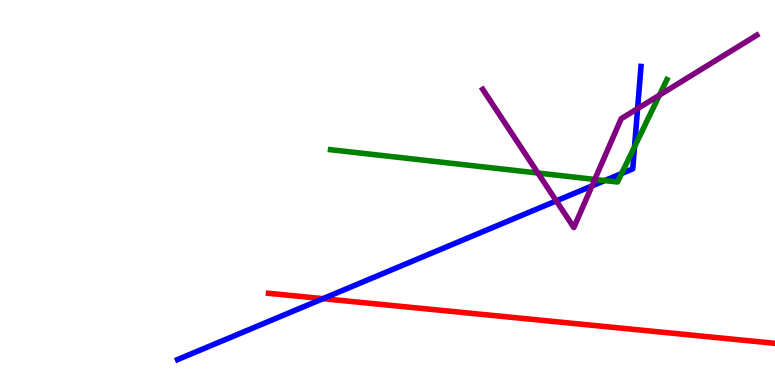[{'lines': ['blue', 'red'], 'intersections': [{'x': 4.17, 'y': 2.24}]}, {'lines': ['green', 'red'], 'intersections': []}, {'lines': ['purple', 'red'], 'intersections': []}, {'lines': ['blue', 'green'], 'intersections': [{'x': 7.8, 'y': 5.31}, {'x': 8.02, 'y': 5.49}, {'x': 8.19, 'y': 6.19}]}, {'lines': ['blue', 'purple'], 'intersections': [{'x': 7.18, 'y': 4.78}, {'x': 7.64, 'y': 5.17}, {'x': 8.23, 'y': 7.18}]}, {'lines': ['green', 'purple'], 'intersections': [{'x': 6.94, 'y': 5.51}, {'x': 7.67, 'y': 5.34}, {'x': 8.51, 'y': 7.53}]}]